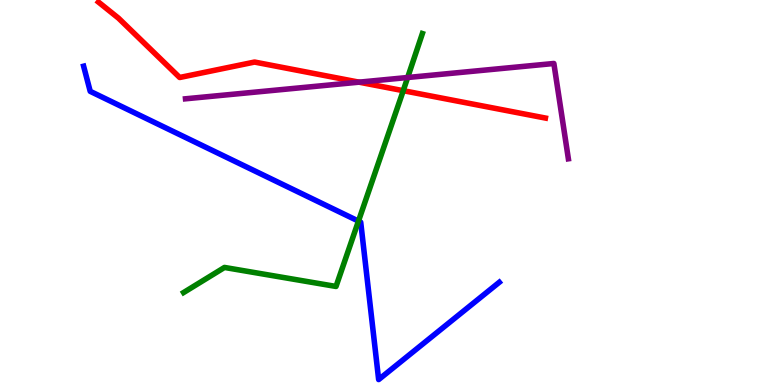[{'lines': ['blue', 'red'], 'intersections': []}, {'lines': ['green', 'red'], 'intersections': [{'x': 5.2, 'y': 7.64}]}, {'lines': ['purple', 'red'], 'intersections': [{'x': 4.63, 'y': 7.87}]}, {'lines': ['blue', 'green'], 'intersections': [{'x': 4.63, 'y': 4.26}]}, {'lines': ['blue', 'purple'], 'intersections': []}, {'lines': ['green', 'purple'], 'intersections': [{'x': 5.26, 'y': 7.99}]}]